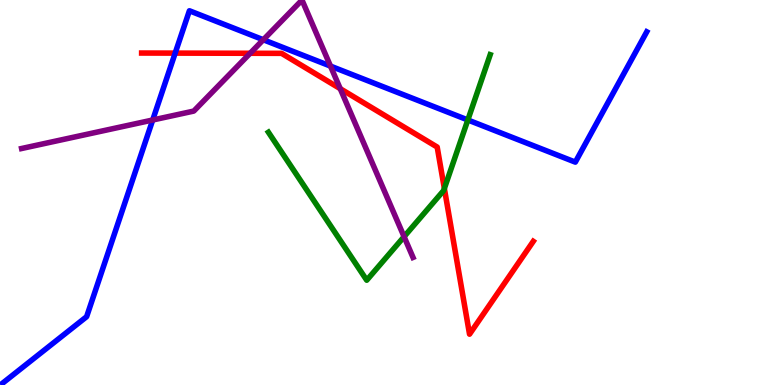[{'lines': ['blue', 'red'], 'intersections': [{'x': 2.26, 'y': 8.62}]}, {'lines': ['green', 'red'], 'intersections': [{'x': 5.73, 'y': 5.1}]}, {'lines': ['purple', 'red'], 'intersections': [{'x': 3.23, 'y': 8.62}, {'x': 4.39, 'y': 7.7}]}, {'lines': ['blue', 'green'], 'intersections': [{'x': 6.04, 'y': 6.88}]}, {'lines': ['blue', 'purple'], 'intersections': [{'x': 1.97, 'y': 6.88}, {'x': 3.4, 'y': 8.97}, {'x': 4.26, 'y': 8.28}]}, {'lines': ['green', 'purple'], 'intersections': [{'x': 5.21, 'y': 3.85}]}]